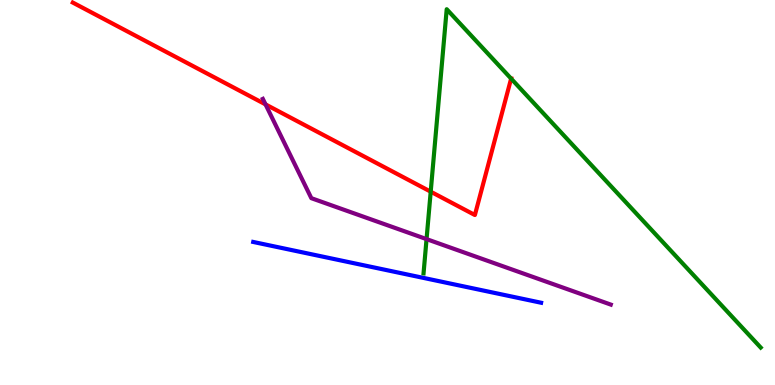[{'lines': ['blue', 'red'], 'intersections': []}, {'lines': ['green', 'red'], 'intersections': [{'x': 5.56, 'y': 5.02}, {'x': 6.6, 'y': 7.96}]}, {'lines': ['purple', 'red'], 'intersections': [{'x': 3.43, 'y': 7.29}]}, {'lines': ['blue', 'green'], 'intersections': []}, {'lines': ['blue', 'purple'], 'intersections': []}, {'lines': ['green', 'purple'], 'intersections': [{'x': 5.5, 'y': 3.79}]}]